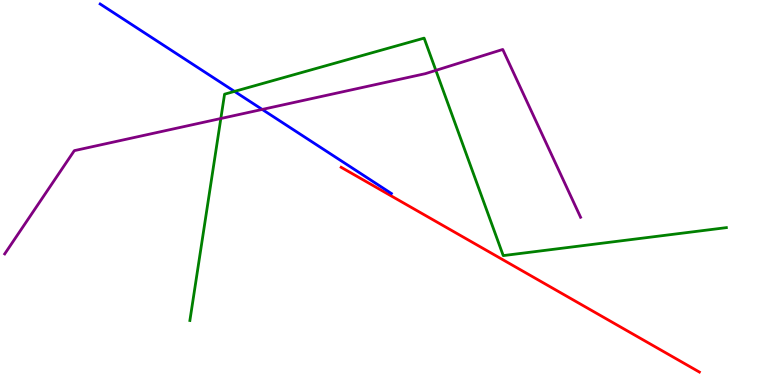[{'lines': ['blue', 'red'], 'intersections': []}, {'lines': ['green', 'red'], 'intersections': []}, {'lines': ['purple', 'red'], 'intersections': []}, {'lines': ['blue', 'green'], 'intersections': [{'x': 3.03, 'y': 7.63}]}, {'lines': ['blue', 'purple'], 'intersections': [{'x': 3.38, 'y': 7.16}]}, {'lines': ['green', 'purple'], 'intersections': [{'x': 2.85, 'y': 6.92}, {'x': 5.62, 'y': 8.17}]}]